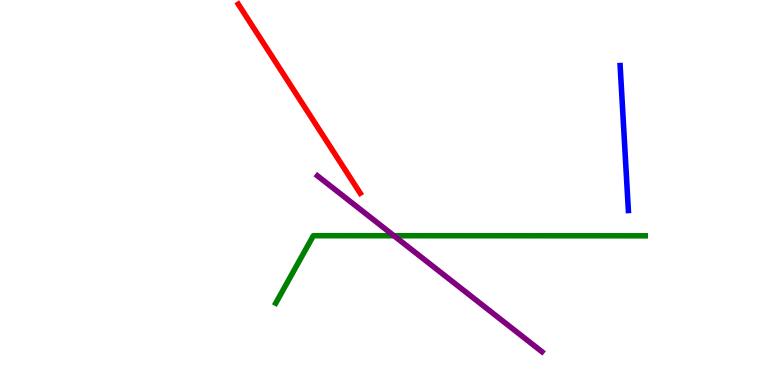[{'lines': ['blue', 'red'], 'intersections': []}, {'lines': ['green', 'red'], 'intersections': []}, {'lines': ['purple', 'red'], 'intersections': []}, {'lines': ['blue', 'green'], 'intersections': []}, {'lines': ['blue', 'purple'], 'intersections': []}, {'lines': ['green', 'purple'], 'intersections': [{'x': 5.08, 'y': 3.88}]}]